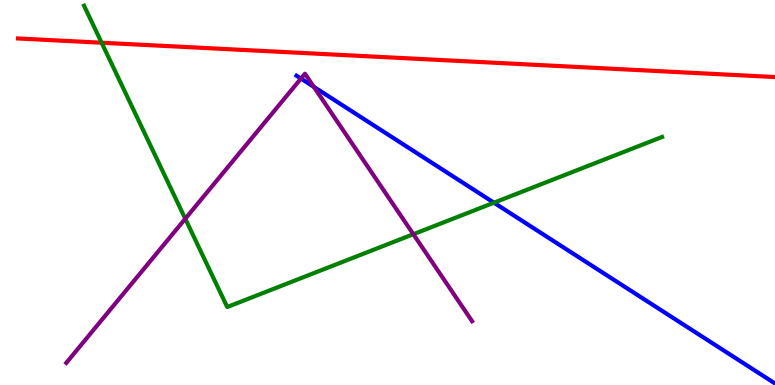[{'lines': ['blue', 'red'], 'intersections': []}, {'lines': ['green', 'red'], 'intersections': [{'x': 1.31, 'y': 8.89}]}, {'lines': ['purple', 'red'], 'intersections': []}, {'lines': ['blue', 'green'], 'intersections': [{'x': 6.37, 'y': 4.74}]}, {'lines': ['blue', 'purple'], 'intersections': [{'x': 3.88, 'y': 7.96}, {'x': 4.05, 'y': 7.74}]}, {'lines': ['green', 'purple'], 'intersections': [{'x': 2.39, 'y': 4.32}, {'x': 5.33, 'y': 3.92}]}]